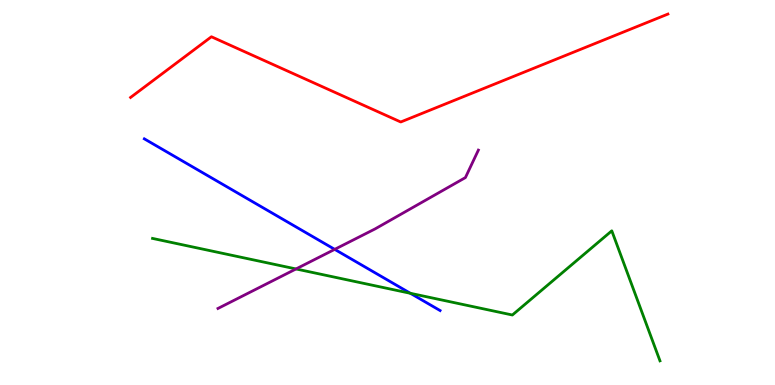[{'lines': ['blue', 'red'], 'intersections': []}, {'lines': ['green', 'red'], 'intersections': []}, {'lines': ['purple', 'red'], 'intersections': []}, {'lines': ['blue', 'green'], 'intersections': [{'x': 5.3, 'y': 2.38}]}, {'lines': ['blue', 'purple'], 'intersections': [{'x': 4.32, 'y': 3.52}]}, {'lines': ['green', 'purple'], 'intersections': [{'x': 3.82, 'y': 3.01}]}]